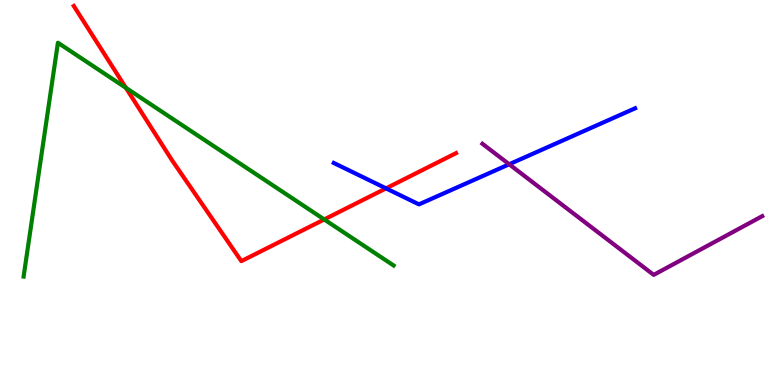[{'lines': ['blue', 'red'], 'intersections': [{'x': 4.98, 'y': 5.11}]}, {'lines': ['green', 'red'], 'intersections': [{'x': 1.62, 'y': 7.72}, {'x': 4.18, 'y': 4.3}]}, {'lines': ['purple', 'red'], 'intersections': []}, {'lines': ['blue', 'green'], 'intersections': []}, {'lines': ['blue', 'purple'], 'intersections': [{'x': 6.57, 'y': 5.73}]}, {'lines': ['green', 'purple'], 'intersections': []}]